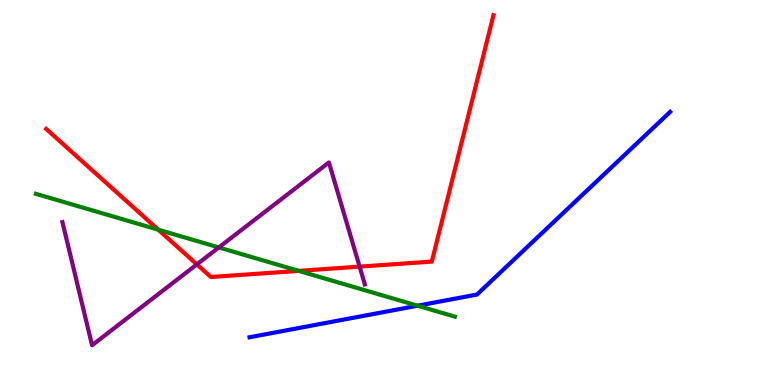[{'lines': ['blue', 'red'], 'intersections': []}, {'lines': ['green', 'red'], 'intersections': [{'x': 2.04, 'y': 4.03}, {'x': 3.86, 'y': 2.96}]}, {'lines': ['purple', 'red'], 'intersections': [{'x': 2.54, 'y': 3.13}, {'x': 4.64, 'y': 3.07}]}, {'lines': ['blue', 'green'], 'intersections': [{'x': 5.39, 'y': 2.06}]}, {'lines': ['blue', 'purple'], 'intersections': []}, {'lines': ['green', 'purple'], 'intersections': [{'x': 2.82, 'y': 3.57}]}]